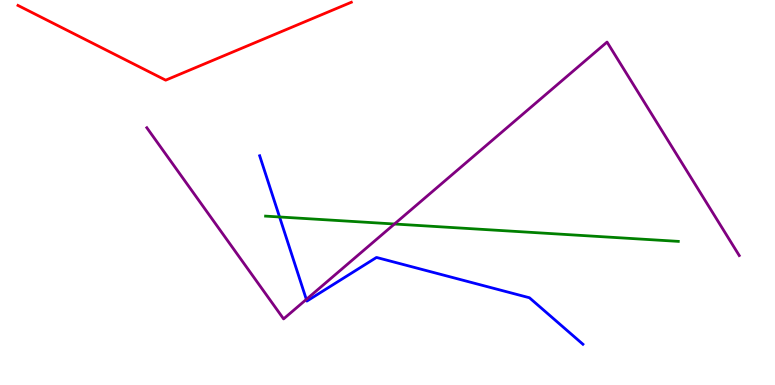[{'lines': ['blue', 'red'], 'intersections': []}, {'lines': ['green', 'red'], 'intersections': []}, {'lines': ['purple', 'red'], 'intersections': []}, {'lines': ['blue', 'green'], 'intersections': [{'x': 3.61, 'y': 4.36}]}, {'lines': ['blue', 'purple'], 'intersections': [{'x': 3.95, 'y': 2.22}]}, {'lines': ['green', 'purple'], 'intersections': [{'x': 5.09, 'y': 4.18}]}]